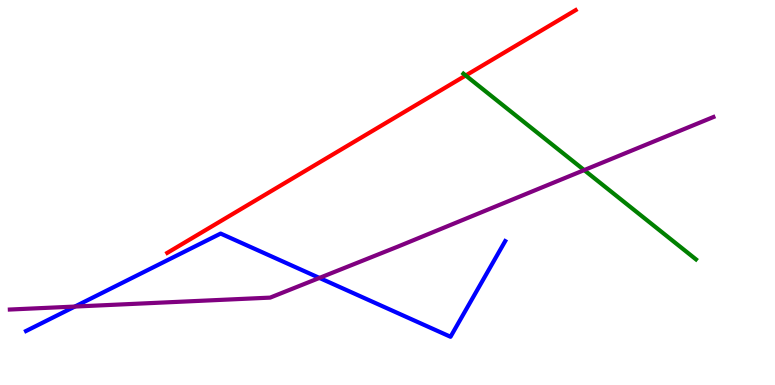[{'lines': ['blue', 'red'], 'intersections': []}, {'lines': ['green', 'red'], 'intersections': [{'x': 6.01, 'y': 8.04}]}, {'lines': ['purple', 'red'], 'intersections': []}, {'lines': ['blue', 'green'], 'intersections': []}, {'lines': ['blue', 'purple'], 'intersections': [{'x': 0.966, 'y': 2.04}, {'x': 4.12, 'y': 2.78}]}, {'lines': ['green', 'purple'], 'intersections': [{'x': 7.54, 'y': 5.58}]}]